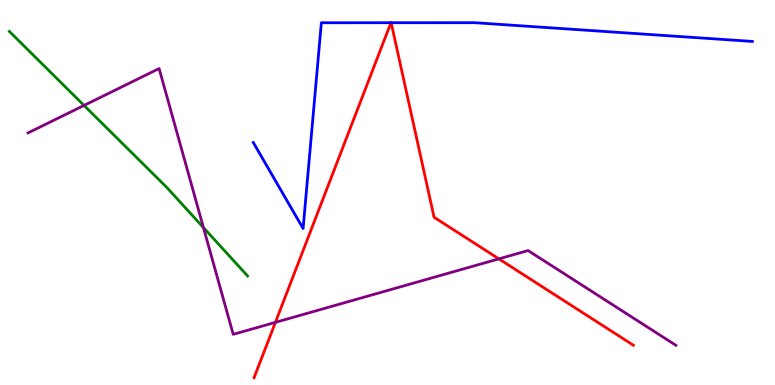[{'lines': ['blue', 'red'], 'intersections': [{'x': 5.04, 'y': 9.41}, {'x': 5.05, 'y': 9.41}]}, {'lines': ['green', 'red'], 'intersections': []}, {'lines': ['purple', 'red'], 'intersections': [{'x': 3.55, 'y': 1.63}, {'x': 6.44, 'y': 3.28}]}, {'lines': ['blue', 'green'], 'intersections': []}, {'lines': ['blue', 'purple'], 'intersections': []}, {'lines': ['green', 'purple'], 'intersections': [{'x': 1.08, 'y': 7.26}, {'x': 2.63, 'y': 4.09}]}]